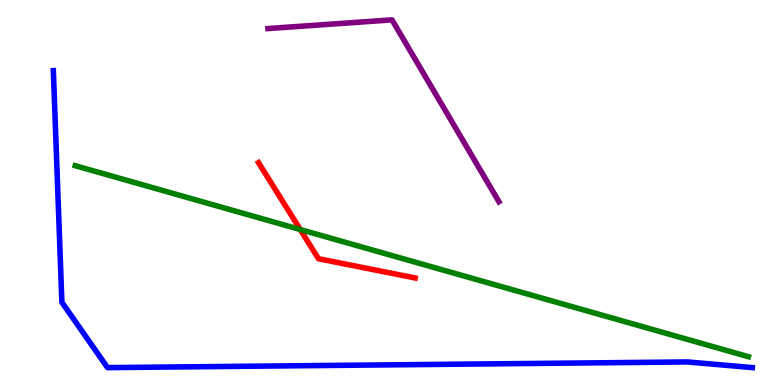[{'lines': ['blue', 'red'], 'intersections': []}, {'lines': ['green', 'red'], 'intersections': [{'x': 3.87, 'y': 4.04}]}, {'lines': ['purple', 'red'], 'intersections': []}, {'lines': ['blue', 'green'], 'intersections': []}, {'lines': ['blue', 'purple'], 'intersections': []}, {'lines': ['green', 'purple'], 'intersections': []}]